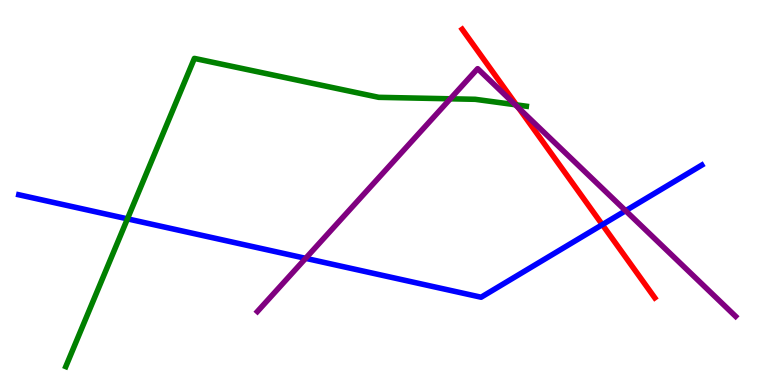[{'lines': ['blue', 'red'], 'intersections': [{'x': 7.77, 'y': 4.16}]}, {'lines': ['green', 'red'], 'intersections': [{'x': 6.66, 'y': 7.28}]}, {'lines': ['purple', 'red'], 'intersections': [{'x': 6.69, 'y': 7.19}]}, {'lines': ['blue', 'green'], 'intersections': [{'x': 1.64, 'y': 4.32}]}, {'lines': ['blue', 'purple'], 'intersections': [{'x': 3.94, 'y': 3.29}, {'x': 8.07, 'y': 4.53}]}, {'lines': ['green', 'purple'], 'intersections': [{'x': 5.81, 'y': 7.43}, {'x': 6.65, 'y': 7.28}]}]